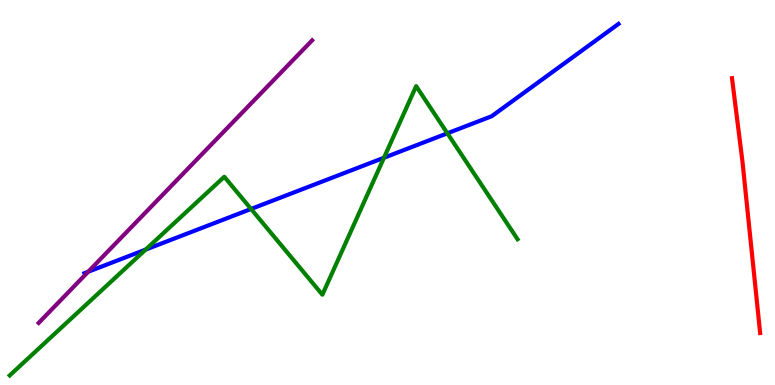[{'lines': ['blue', 'red'], 'intersections': []}, {'lines': ['green', 'red'], 'intersections': []}, {'lines': ['purple', 'red'], 'intersections': []}, {'lines': ['blue', 'green'], 'intersections': [{'x': 1.88, 'y': 3.52}, {'x': 3.24, 'y': 4.57}, {'x': 4.95, 'y': 5.9}, {'x': 5.77, 'y': 6.54}]}, {'lines': ['blue', 'purple'], 'intersections': [{'x': 1.14, 'y': 2.94}]}, {'lines': ['green', 'purple'], 'intersections': []}]